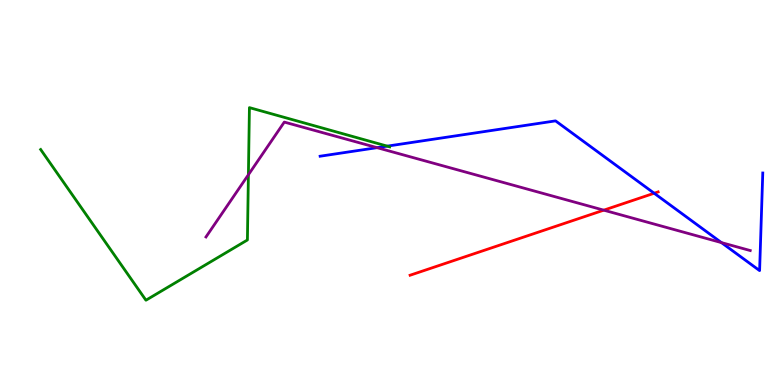[{'lines': ['blue', 'red'], 'intersections': [{'x': 8.44, 'y': 4.98}]}, {'lines': ['green', 'red'], 'intersections': []}, {'lines': ['purple', 'red'], 'intersections': [{'x': 7.79, 'y': 4.54}]}, {'lines': ['blue', 'green'], 'intersections': [{'x': 5.0, 'y': 6.2}]}, {'lines': ['blue', 'purple'], 'intersections': [{'x': 4.87, 'y': 6.16}, {'x': 9.31, 'y': 3.7}]}, {'lines': ['green', 'purple'], 'intersections': [{'x': 3.21, 'y': 5.46}]}]